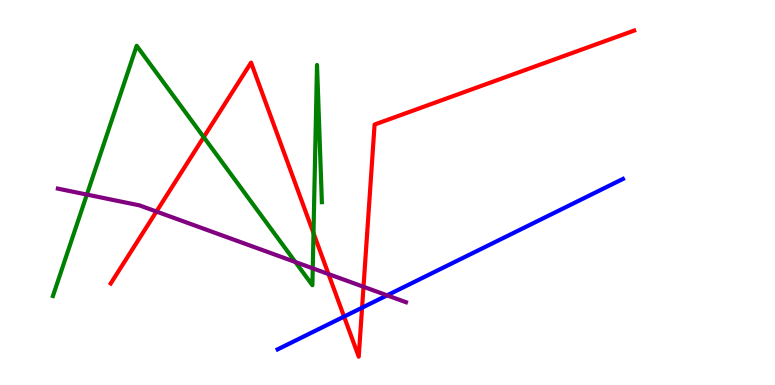[{'lines': ['blue', 'red'], 'intersections': [{'x': 4.44, 'y': 1.78}, {'x': 4.67, 'y': 2.01}]}, {'lines': ['green', 'red'], 'intersections': [{'x': 2.63, 'y': 6.44}, {'x': 4.05, 'y': 3.95}]}, {'lines': ['purple', 'red'], 'intersections': [{'x': 2.02, 'y': 4.51}, {'x': 4.24, 'y': 2.88}, {'x': 4.69, 'y': 2.55}]}, {'lines': ['blue', 'green'], 'intersections': []}, {'lines': ['blue', 'purple'], 'intersections': [{'x': 4.99, 'y': 2.33}]}, {'lines': ['green', 'purple'], 'intersections': [{'x': 1.12, 'y': 4.95}, {'x': 3.81, 'y': 3.19}, {'x': 4.04, 'y': 3.03}]}]